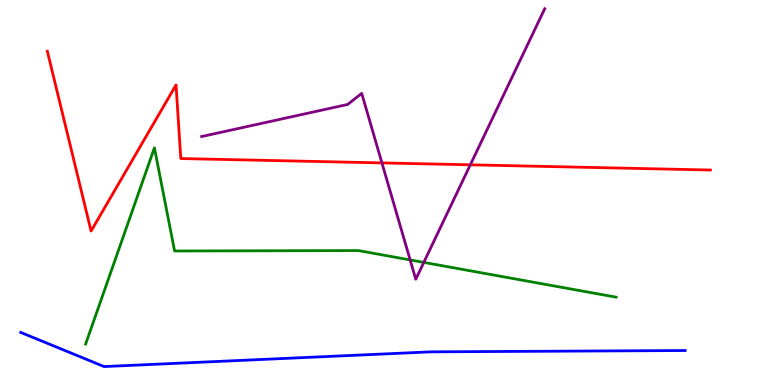[{'lines': ['blue', 'red'], 'intersections': []}, {'lines': ['green', 'red'], 'intersections': []}, {'lines': ['purple', 'red'], 'intersections': [{'x': 4.93, 'y': 5.77}, {'x': 6.07, 'y': 5.72}]}, {'lines': ['blue', 'green'], 'intersections': []}, {'lines': ['blue', 'purple'], 'intersections': []}, {'lines': ['green', 'purple'], 'intersections': [{'x': 5.29, 'y': 3.25}, {'x': 5.47, 'y': 3.18}]}]